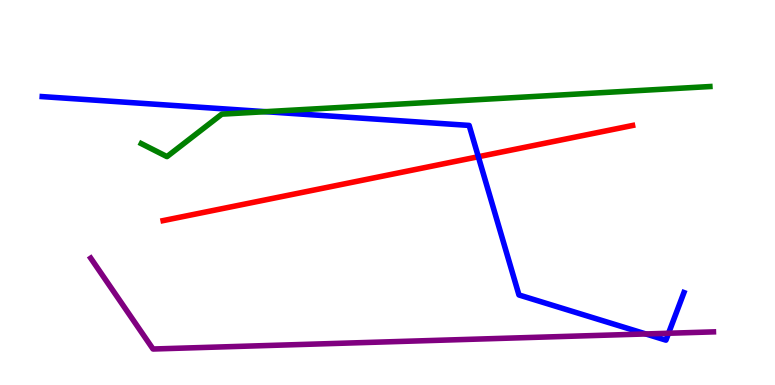[{'lines': ['blue', 'red'], 'intersections': [{'x': 6.17, 'y': 5.93}]}, {'lines': ['green', 'red'], 'intersections': []}, {'lines': ['purple', 'red'], 'intersections': []}, {'lines': ['blue', 'green'], 'intersections': [{'x': 3.43, 'y': 7.1}]}, {'lines': ['blue', 'purple'], 'intersections': [{'x': 8.33, 'y': 1.33}, {'x': 8.63, 'y': 1.34}]}, {'lines': ['green', 'purple'], 'intersections': []}]